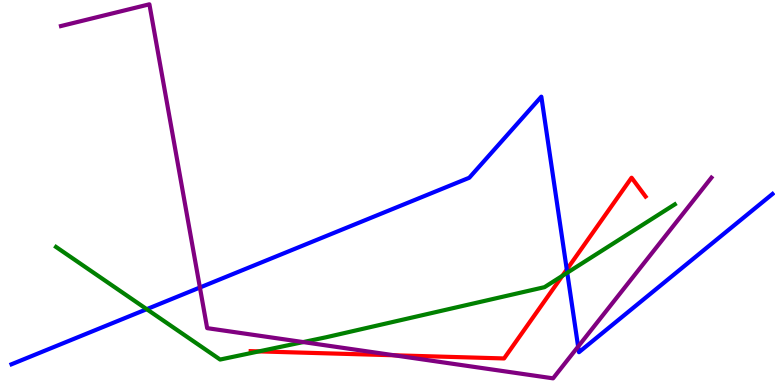[{'lines': ['blue', 'red'], 'intersections': [{'x': 7.31, 'y': 3.0}]}, {'lines': ['green', 'red'], 'intersections': [{'x': 3.34, 'y': 0.873}, {'x': 7.26, 'y': 2.84}]}, {'lines': ['purple', 'red'], 'intersections': [{'x': 5.09, 'y': 0.772}]}, {'lines': ['blue', 'green'], 'intersections': [{'x': 1.89, 'y': 1.97}, {'x': 7.32, 'y': 2.92}]}, {'lines': ['blue', 'purple'], 'intersections': [{'x': 2.58, 'y': 2.53}, {'x': 7.46, 'y': 0.998}]}, {'lines': ['green', 'purple'], 'intersections': [{'x': 3.91, 'y': 1.11}]}]